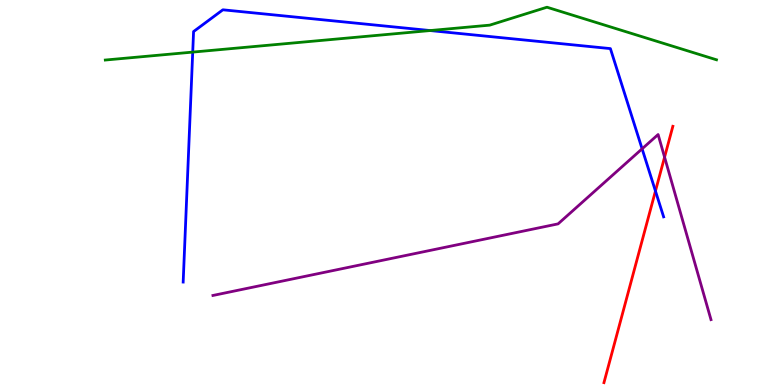[{'lines': ['blue', 'red'], 'intersections': [{'x': 8.46, 'y': 5.04}]}, {'lines': ['green', 'red'], 'intersections': []}, {'lines': ['purple', 'red'], 'intersections': [{'x': 8.58, 'y': 5.92}]}, {'lines': ['blue', 'green'], 'intersections': [{'x': 2.49, 'y': 8.65}, {'x': 5.55, 'y': 9.21}]}, {'lines': ['blue', 'purple'], 'intersections': [{'x': 8.29, 'y': 6.13}]}, {'lines': ['green', 'purple'], 'intersections': []}]